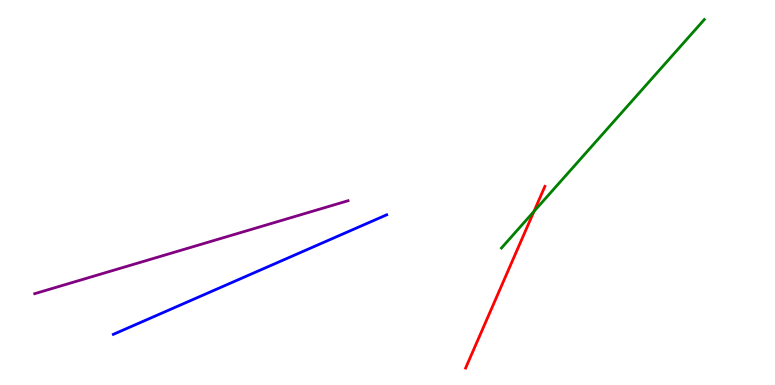[{'lines': ['blue', 'red'], 'intersections': []}, {'lines': ['green', 'red'], 'intersections': [{'x': 6.89, 'y': 4.51}]}, {'lines': ['purple', 'red'], 'intersections': []}, {'lines': ['blue', 'green'], 'intersections': []}, {'lines': ['blue', 'purple'], 'intersections': []}, {'lines': ['green', 'purple'], 'intersections': []}]